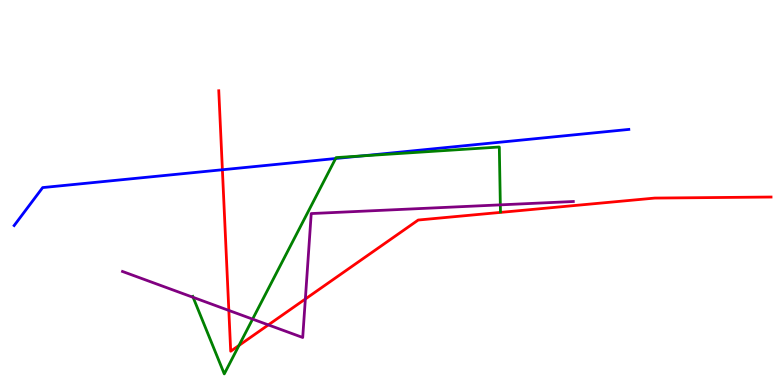[{'lines': ['blue', 'red'], 'intersections': [{'x': 2.87, 'y': 5.59}]}, {'lines': ['green', 'red'], 'intersections': [{'x': 3.08, 'y': 1.03}]}, {'lines': ['purple', 'red'], 'intersections': [{'x': 2.95, 'y': 1.94}, {'x': 3.46, 'y': 1.56}, {'x': 3.94, 'y': 2.23}]}, {'lines': ['blue', 'green'], 'intersections': [{'x': 4.33, 'y': 5.88}, {'x': 4.66, 'y': 5.95}]}, {'lines': ['blue', 'purple'], 'intersections': []}, {'lines': ['green', 'purple'], 'intersections': [{'x': 2.49, 'y': 2.28}, {'x': 3.26, 'y': 1.71}, {'x': 6.46, 'y': 4.68}]}]